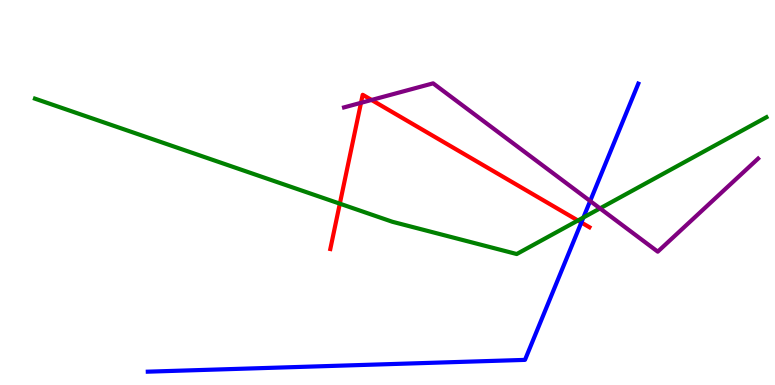[{'lines': ['blue', 'red'], 'intersections': [{'x': 7.5, 'y': 4.22}]}, {'lines': ['green', 'red'], 'intersections': [{'x': 4.38, 'y': 4.71}, {'x': 7.46, 'y': 4.27}]}, {'lines': ['purple', 'red'], 'intersections': [{'x': 4.66, 'y': 7.33}, {'x': 4.79, 'y': 7.4}]}, {'lines': ['blue', 'green'], 'intersections': [{'x': 7.53, 'y': 4.35}]}, {'lines': ['blue', 'purple'], 'intersections': [{'x': 7.61, 'y': 4.78}]}, {'lines': ['green', 'purple'], 'intersections': [{'x': 7.74, 'y': 4.59}]}]